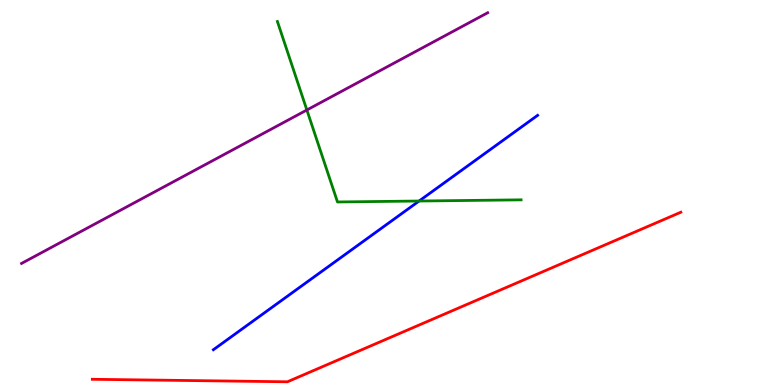[{'lines': ['blue', 'red'], 'intersections': []}, {'lines': ['green', 'red'], 'intersections': []}, {'lines': ['purple', 'red'], 'intersections': []}, {'lines': ['blue', 'green'], 'intersections': [{'x': 5.41, 'y': 4.78}]}, {'lines': ['blue', 'purple'], 'intersections': []}, {'lines': ['green', 'purple'], 'intersections': [{'x': 3.96, 'y': 7.14}]}]